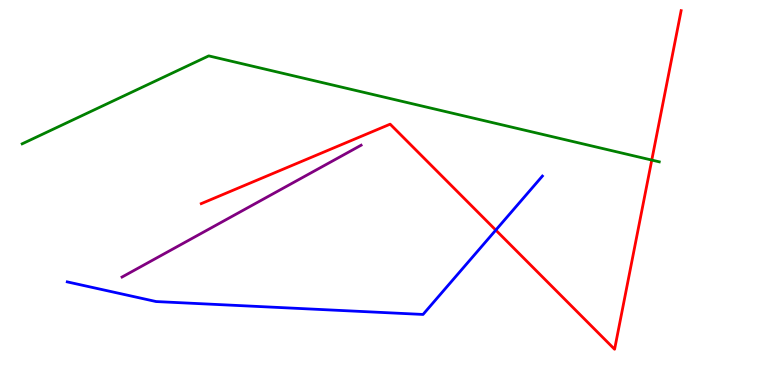[{'lines': ['blue', 'red'], 'intersections': [{'x': 6.4, 'y': 4.02}]}, {'lines': ['green', 'red'], 'intersections': [{'x': 8.41, 'y': 5.84}]}, {'lines': ['purple', 'red'], 'intersections': []}, {'lines': ['blue', 'green'], 'intersections': []}, {'lines': ['blue', 'purple'], 'intersections': []}, {'lines': ['green', 'purple'], 'intersections': []}]